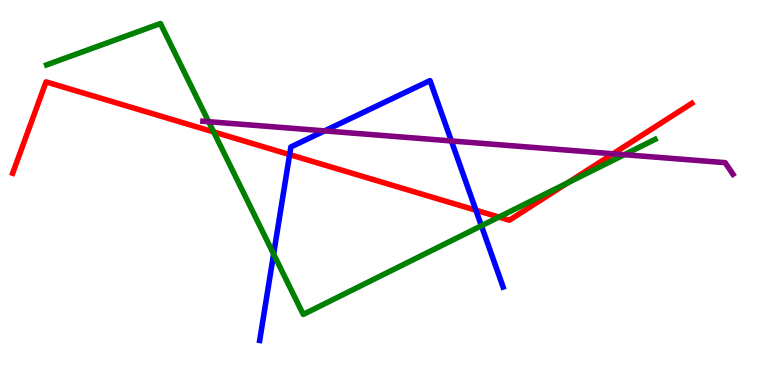[{'lines': ['blue', 'red'], 'intersections': [{'x': 3.74, 'y': 5.98}, {'x': 6.14, 'y': 4.54}]}, {'lines': ['green', 'red'], 'intersections': [{'x': 2.76, 'y': 6.57}, {'x': 6.44, 'y': 4.36}, {'x': 7.32, 'y': 5.25}]}, {'lines': ['purple', 'red'], 'intersections': [{'x': 7.91, 'y': 6.01}]}, {'lines': ['blue', 'green'], 'intersections': [{'x': 3.53, 'y': 3.4}, {'x': 6.21, 'y': 4.14}]}, {'lines': ['blue', 'purple'], 'intersections': [{'x': 4.19, 'y': 6.6}, {'x': 5.82, 'y': 6.34}]}, {'lines': ['green', 'purple'], 'intersections': [{'x': 2.69, 'y': 6.84}, {'x': 8.06, 'y': 5.98}]}]